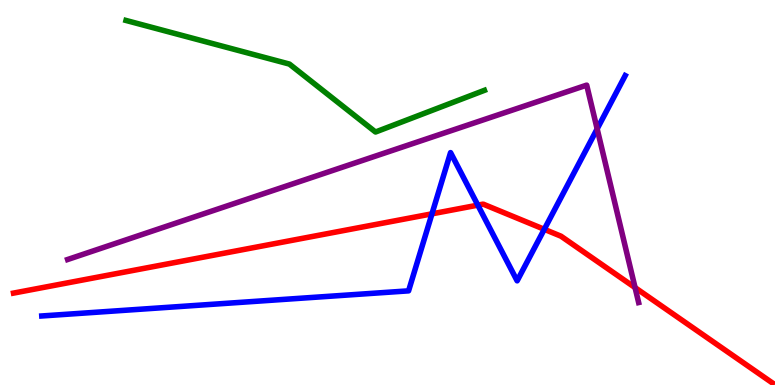[{'lines': ['blue', 'red'], 'intersections': [{'x': 5.57, 'y': 4.45}, {'x': 6.17, 'y': 4.67}, {'x': 7.02, 'y': 4.04}]}, {'lines': ['green', 'red'], 'intersections': []}, {'lines': ['purple', 'red'], 'intersections': [{'x': 8.19, 'y': 2.53}]}, {'lines': ['blue', 'green'], 'intersections': []}, {'lines': ['blue', 'purple'], 'intersections': [{'x': 7.71, 'y': 6.65}]}, {'lines': ['green', 'purple'], 'intersections': []}]